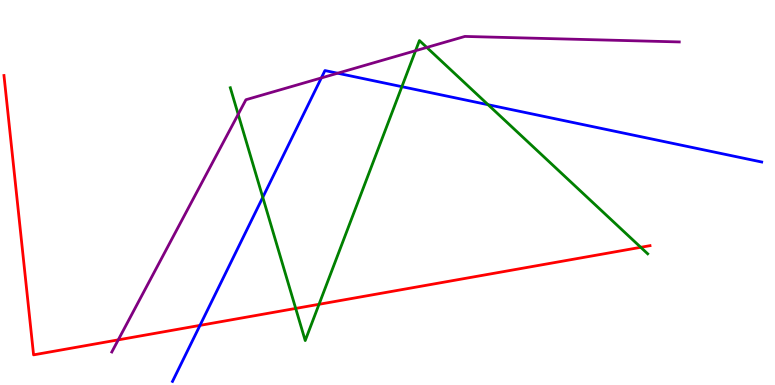[{'lines': ['blue', 'red'], 'intersections': [{'x': 2.58, 'y': 1.55}]}, {'lines': ['green', 'red'], 'intersections': [{'x': 3.82, 'y': 1.99}, {'x': 4.12, 'y': 2.1}, {'x': 8.27, 'y': 3.58}]}, {'lines': ['purple', 'red'], 'intersections': [{'x': 1.53, 'y': 1.17}]}, {'lines': ['blue', 'green'], 'intersections': [{'x': 3.39, 'y': 4.87}, {'x': 5.19, 'y': 7.75}, {'x': 6.3, 'y': 7.28}]}, {'lines': ['blue', 'purple'], 'intersections': [{'x': 4.15, 'y': 7.98}, {'x': 4.36, 'y': 8.1}]}, {'lines': ['green', 'purple'], 'intersections': [{'x': 3.07, 'y': 7.03}, {'x': 5.36, 'y': 8.68}, {'x': 5.51, 'y': 8.77}]}]